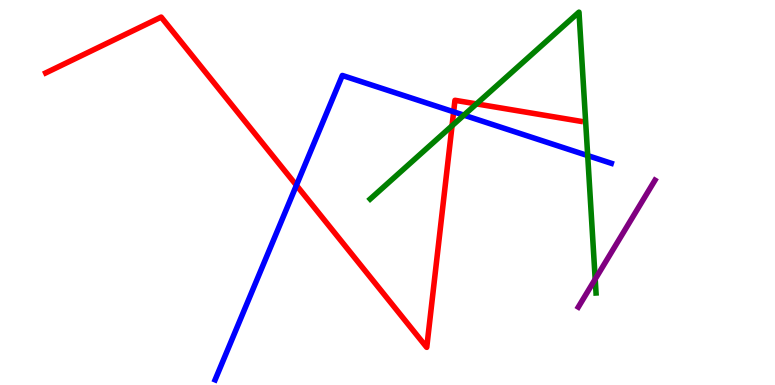[{'lines': ['blue', 'red'], 'intersections': [{'x': 3.82, 'y': 5.19}, {'x': 5.85, 'y': 7.1}]}, {'lines': ['green', 'red'], 'intersections': [{'x': 5.83, 'y': 6.73}, {'x': 6.15, 'y': 7.3}]}, {'lines': ['purple', 'red'], 'intersections': []}, {'lines': ['blue', 'green'], 'intersections': [{'x': 5.99, 'y': 7.01}, {'x': 7.58, 'y': 5.96}]}, {'lines': ['blue', 'purple'], 'intersections': []}, {'lines': ['green', 'purple'], 'intersections': [{'x': 7.68, 'y': 2.75}]}]